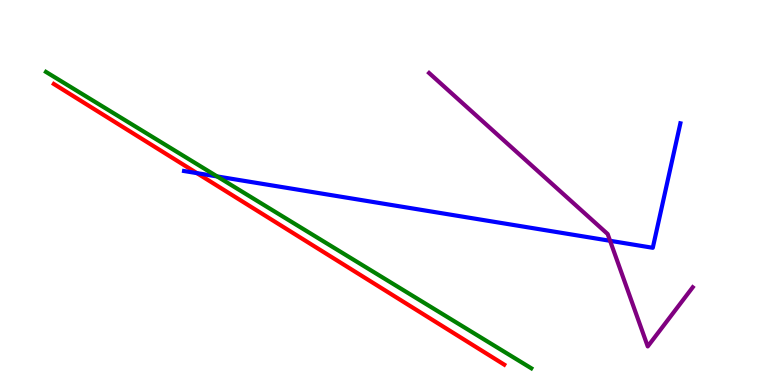[{'lines': ['blue', 'red'], 'intersections': [{'x': 2.54, 'y': 5.5}]}, {'lines': ['green', 'red'], 'intersections': []}, {'lines': ['purple', 'red'], 'intersections': []}, {'lines': ['blue', 'green'], 'intersections': [{'x': 2.8, 'y': 5.42}]}, {'lines': ['blue', 'purple'], 'intersections': [{'x': 7.87, 'y': 3.75}]}, {'lines': ['green', 'purple'], 'intersections': []}]